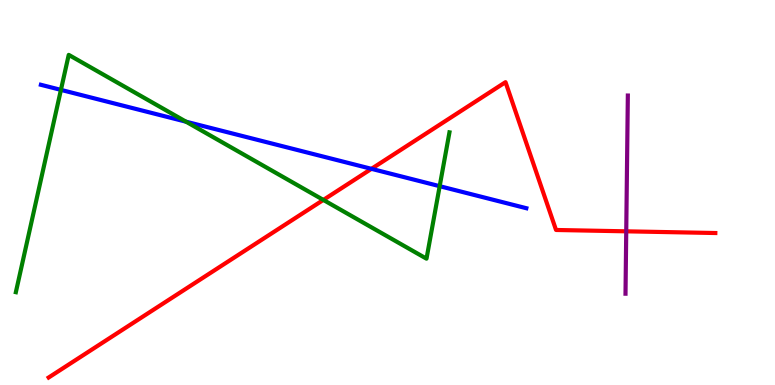[{'lines': ['blue', 'red'], 'intersections': [{'x': 4.79, 'y': 5.61}]}, {'lines': ['green', 'red'], 'intersections': [{'x': 4.17, 'y': 4.81}]}, {'lines': ['purple', 'red'], 'intersections': [{'x': 8.08, 'y': 3.99}]}, {'lines': ['blue', 'green'], 'intersections': [{'x': 0.786, 'y': 7.67}, {'x': 2.4, 'y': 6.84}, {'x': 5.67, 'y': 5.16}]}, {'lines': ['blue', 'purple'], 'intersections': []}, {'lines': ['green', 'purple'], 'intersections': []}]